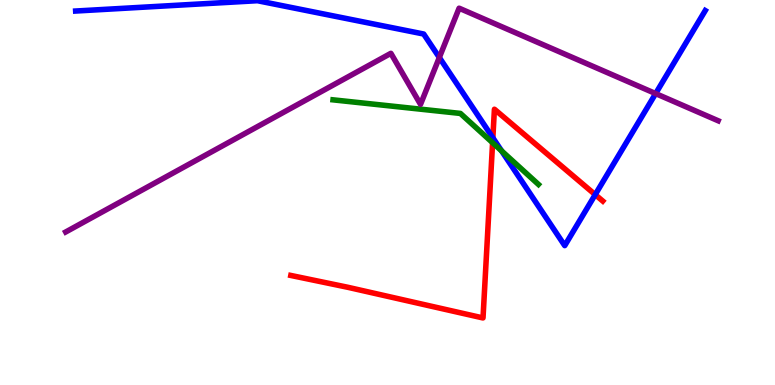[{'lines': ['blue', 'red'], 'intersections': [{'x': 6.36, 'y': 6.42}, {'x': 7.68, 'y': 4.94}]}, {'lines': ['green', 'red'], 'intersections': [{'x': 6.36, 'y': 6.29}]}, {'lines': ['purple', 'red'], 'intersections': []}, {'lines': ['blue', 'green'], 'intersections': [{'x': 6.47, 'y': 6.08}]}, {'lines': ['blue', 'purple'], 'intersections': [{'x': 5.67, 'y': 8.51}, {'x': 8.46, 'y': 7.57}]}, {'lines': ['green', 'purple'], 'intersections': []}]